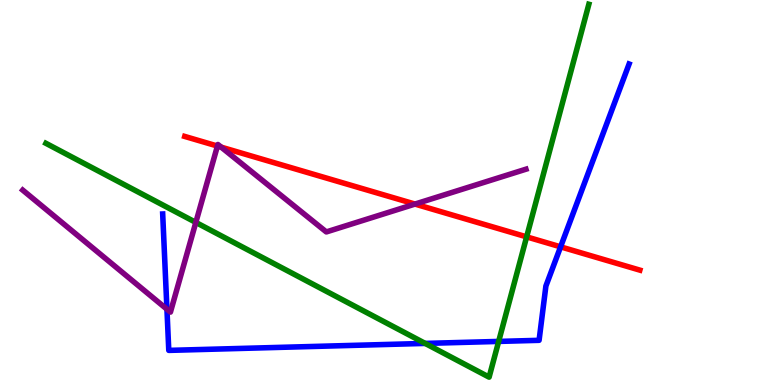[{'lines': ['blue', 'red'], 'intersections': [{'x': 7.23, 'y': 3.59}]}, {'lines': ['green', 'red'], 'intersections': [{'x': 6.8, 'y': 3.85}]}, {'lines': ['purple', 'red'], 'intersections': [{'x': 2.81, 'y': 6.21}, {'x': 2.85, 'y': 6.18}, {'x': 5.35, 'y': 4.7}]}, {'lines': ['blue', 'green'], 'intersections': [{'x': 5.49, 'y': 1.08}, {'x': 6.43, 'y': 1.13}]}, {'lines': ['blue', 'purple'], 'intersections': [{'x': 2.15, 'y': 1.97}]}, {'lines': ['green', 'purple'], 'intersections': [{'x': 2.53, 'y': 4.22}]}]